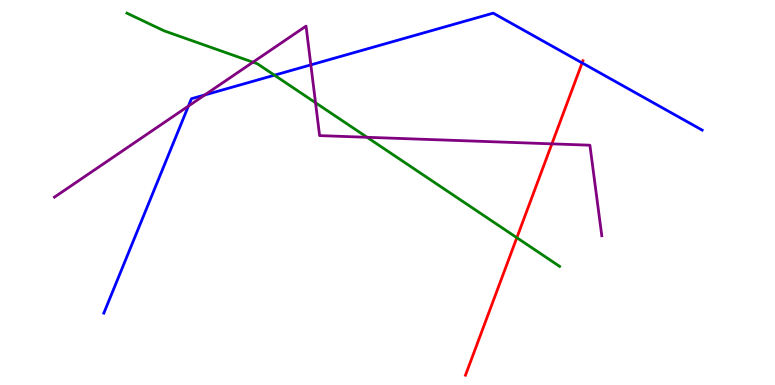[{'lines': ['blue', 'red'], 'intersections': [{'x': 7.51, 'y': 8.37}]}, {'lines': ['green', 'red'], 'intersections': [{'x': 6.67, 'y': 3.83}]}, {'lines': ['purple', 'red'], 'intersections': [{'x': 7.12, 'y': 6.26}]}, {'lines': ['blue', 'green'], 'intersections': [{'x': 3.54, 'y': 8.05}]}, {'lines': ['blue', 'purple'], 'intersections': [{'x': 2.43, 'y': 7.24}, {'x': 2.64, 'y': 7.53}, {'x': 4.01, 'y': 8.32}]}, {'lines': ['green', 'purple'], 'intersections': [{'x': 3.26, 'y': 8.38}, {'x': 4.07, 'y': 7.33}, {'x': 4.74, 'y': 6.43}]}]